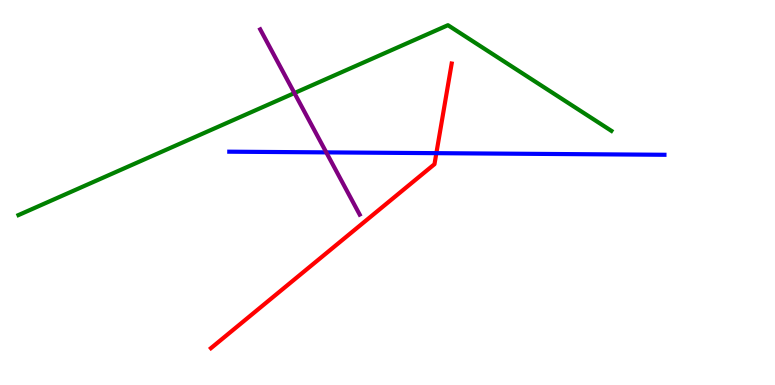[{'lines': ['blue', 'red'], 'intersections': [{'x': 5.63, 'y': 6.02}]}, {'lines': ['green', 'red'], 'intersections': []}, {'lines': ['purple', 'red'], 'intersections': []}, {'lines': ['blue', 'green'], 'intersections': []}, {'lines': ['blue', 'purple'], 'intersections': [{'x': 4.21, 'y': 6.04}]}, {'lines': ['green', 'purple'], 'intersections': [{'x': 3.8, 'y': 7.58}]}]